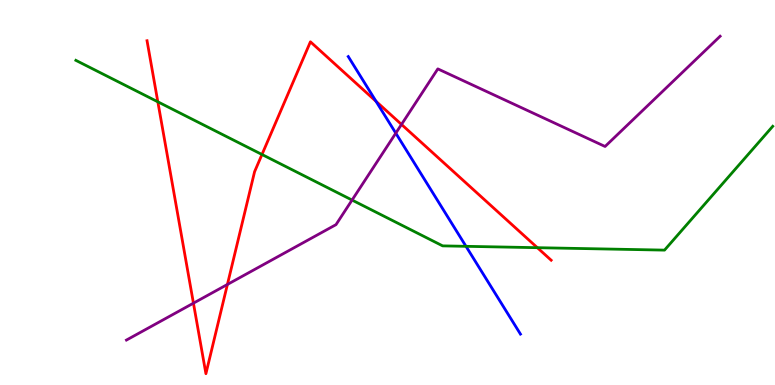[{'lines': ['blue', 'red'], 'intersections': [{'x': 4.85, 'y': 7.37}]}, {'lines': ['green', 'red'], 'intersections': [{'x': 2.04, 'y': 7.36}, {'x': 3.38, 'y': 5.99}, {'x': 6.93, 'y': 3.57}]}, {'lines': ['purple', 'red'], 'intersections': [{'x': 2.5, 'y': 2.13}, {'x': 2.93, 'y': 2.61}, {'x': 5.18, 'y': 6.77}]}, {'lines': ['blue', 'green'], 'intersections': [{'x': 6.01, 'y': 3.6}]}, {'lines': ['blue', 'purple'], 'intersections': [{'x': 5.11, 'y': 6.54}]}, {'lines': ['green', 'purple'], 'intersections': [{'x': 4.54, 'y': 4.8}]}]